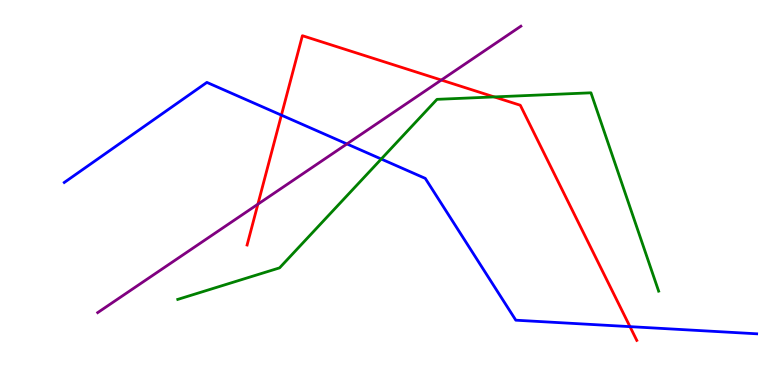[{'lines': ['blue', 'red'], 'intersections': [{'x': 3.63, 'y': 7.01}, {'x': 8.13, 'y': 1.52}]}, {'lines': ['green', 'red'], 'intersections': [{'x': 6.38, 'y': 7.48}]}, {'lines': ['purple', 'red'], 'intersections': [{'x': 3.33, 'y': 4.7}, {'x': 5.69, 'y': 7.92}]}, {'lines': ['blue', 'green'], 'intersections': [{'x': 4.92, 'y': 5.87}]}, {'lines': ['blue', 'purple'], 'intersections': [{'x': 4.48, 'y': 6.26}]}, {'lines': ['green', 'purple'], 'intersections': []}]